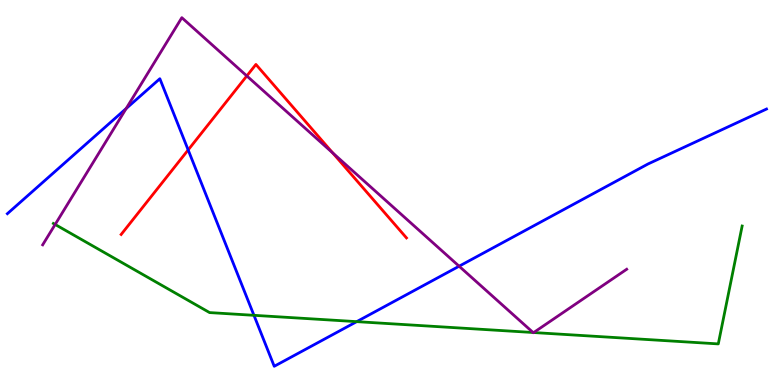[{'lines': ['blue', 'red'], 'intersections': [{'x': 2.43, 'y': 6.11}]}, {'lines': ['green', 'red'], 'intersections': []}, {'lines': ['purple', 'red'], 'intersections': [{'x': 3.18, 'y': 8.03}, {'x': 4.29, 'y': 6.03}]}, {'lines': ['blue', 'green'], 'intersections': [{'x': 3.28, 'y': 1.81}, {'x': 4.6, 'y': 1.65}]}, {'lines': ['blue', 'purple'], 'intersections': [{'x': 1.63, 'y': 7.18}, {'x': 5.92, 'y': 3.09}]}, {'lines': ['green', 'purple'], 'intersections': [{'x': 0.712, 'y': 4.17}, {'x': 6.88, 'y': 1.36}, {'x': 6.89, 'y': 1.36}]}]